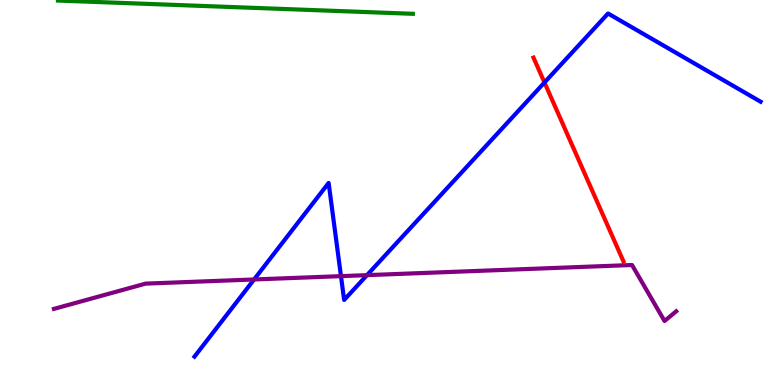[{'lines': ['blue', 'red'], 'intersections': [{'x': 7.03, 'y': 7.86}]}, {'lines': ['green', 'red'], 'intersections': []}, {'lines': ['purple', 'red'], 'intersections': []}, {'lines': ['blue', 'green'], 'intersections': []}, {'lines': ['blue', 'purple'], 'intersections': [{'x': 3.28, 'y': 2.74}, {'x': 4.4, 'y': 2.83}, {'x': 4.74, 'y': 2.85}]}, {'lines': ['green', 'purple'], 'intersections': []}]